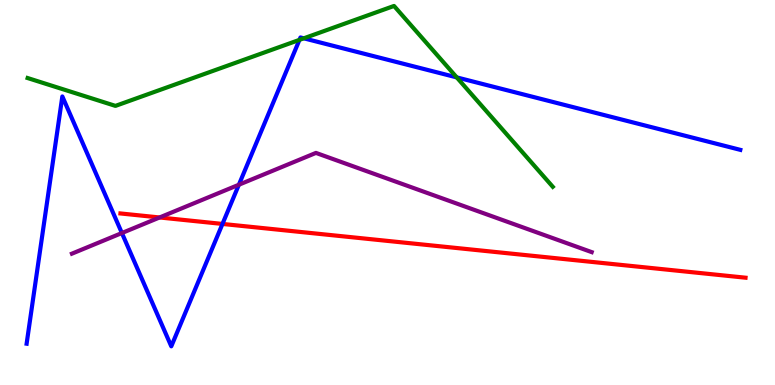[{'lines': ['blue', 'red'], 'intersections': [{'x': 2.87, 'y': 4.18}]}, {'lines': ['green', 'red'], 'intersections': []}, {'lines': ['purple', 'red'], 'intersections': [{'x': 2.06, 'y': 4.35}]}, {'lines': ['blue', 'green'], 'intersections': [{'x': 3.86, 'y': 8.96}, {'x': 3.92, 'y': 9.0}, {'x': 5.89, 'y': 7.99}]}, {'lines': ['blue', 'purple'], 'intersections': [{'x': 1.57, 'y': 3.95}, {'x': 3.08, 'y': 5.2}]}, {'lines': ['green', 'purple'], 'intersections': []}]